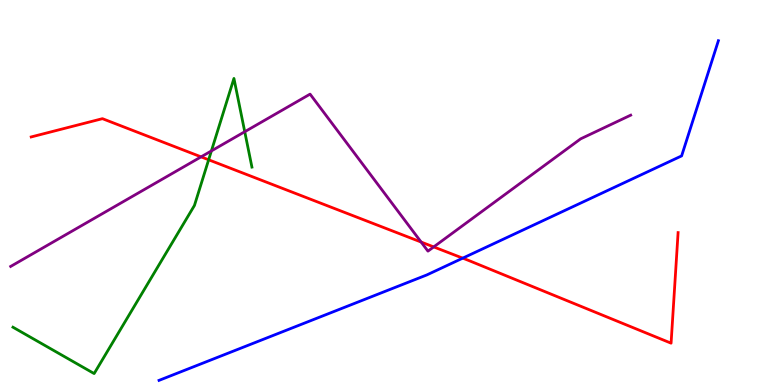[{'lines': ['blue', 'red'], 'intersections': [{'x': 5.97, 'y': 3.29}]}, {'lines': ['green', 'red'], 'intersections': [{'x': 2.69, 'y': 5.85}]}, {'lines': ['purple', 'red'], 'intersections': [{'x': 2.59, 'y': 5.93}, {'x': 5.43, 'y': 3.71}, {'x': 5.6, 'y': 3.59}]}, {'lines': ['blue', 'green'], 'intersections': []}, {'lines': ['blue', 'purple'], 'intersections': []}, {'lines': ['green', 'purple'], 'intersections': [{'x': 2.73, 'y': 6.08}, {'x': 3.16, 'y': 6.58}]}]